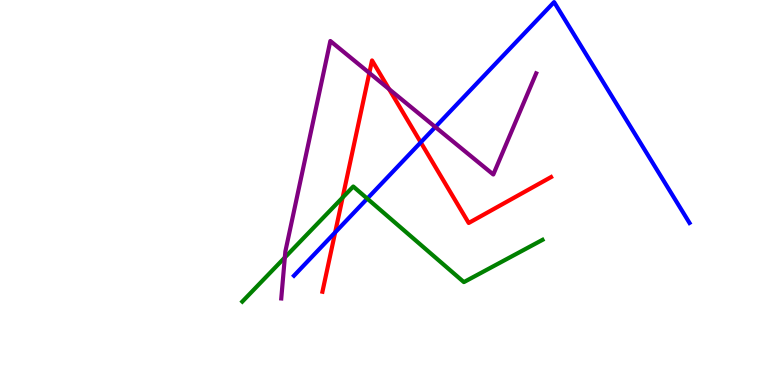[{'lines': ['blue', 'red'], 'intersections': [{'x': 4.32, 'y': 3.96}, {'x': 5.43, 'y': 6.3}]}, {'lines': ['green', 'red'], 'intersections': [{'x': 4.42, 'y': 4.87}]}, {'lines': ['purple', 'red'], 'intersections': [{'x': 4.77, 'y': 8.11}, {'x': 5.02, 'y': 7.68}]}, {'lines': ['blue', 'green'], 'intersections': [{'x': 4.74, 'y': 4.84}]}, {'lines': ['blue', 'purple'], 'intersections': [{'x': 5.62, 'y': 6.7}]}, {'lines': ['green', 'purple'], 'intersections': [{'x': 3.68, 'y': 3.31}]}]